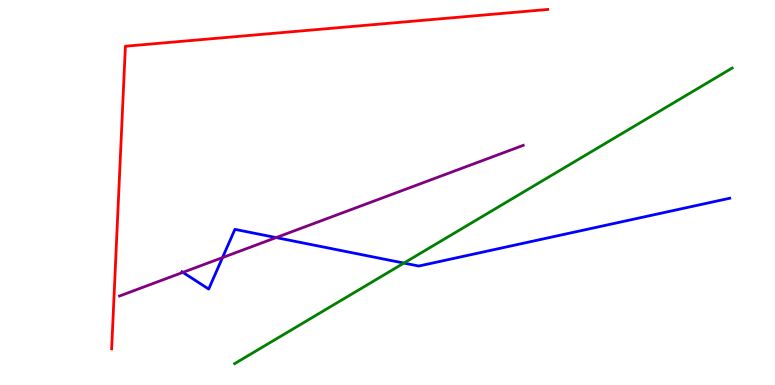[{'lines': ['blue', 'red'], 'intersections': []}, {'lines': ['green', 'red'], 'intersections': []}, {'lines': ['purple', 'red'], 'intersections': []}, {'lines': ['blue', 'green'], 'intersections': [{'x': 5.21, 'y': 3.17}]}, {'lines': ['blue', 'purple'], 'intersections': [{'x': 2.36, 'y': 2.93}, {'x': 2.87, 'y': 3.31}, {'x': 3.56, 'y': 3.83}]}, {'lines': ['green', 'purple'], 'intersections': []}]